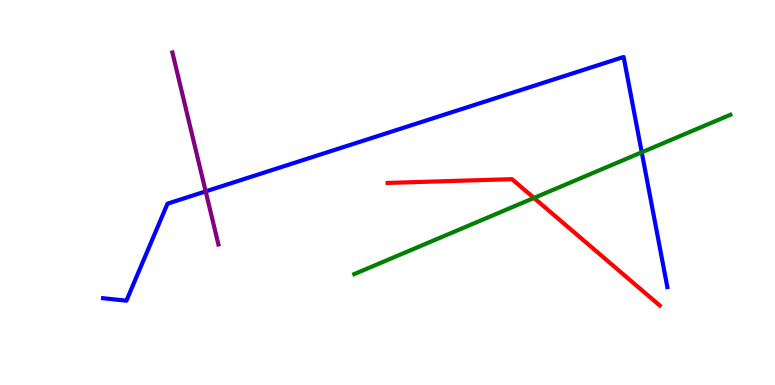[{'lines': ['blue', 'red'], 'intersections': []}, {'lines': ['green', 'red'], 'intersections': [{'x': 6.89, 'y': 4.86}]}, {'lines': ['purple', 'red'], 'intersections': []}, {'lines': ['blue', 'green'], 'intersections': [{'x': 8.28, 'y': 6.04}]}, {'lines': ['blue', 'purple'], 'intersections': [{'x': 2.65, 'y': 5.03}]}, {'lines': ['green', 'purple'], 'intersections': []}]